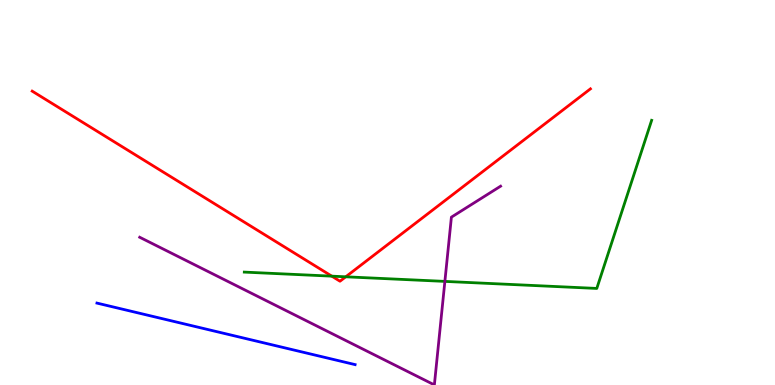[{'lines': ['blue', 'red'], 'intersections': []}, {'lines': ['green', 'red'], 'intersections': [{'x': 4.28, 'y': 2.83}, {'x': 4.46, 'y': 2.81}]}, {'lines': ['purple', 'red'], 'intersections': []}, {'lines': ['blue', 'green'], 'intersections': []}, {'lines': ['blue', 'purple'], 'intersections': []}, {'lines': ['green', 'purple'], 'intersections': [{'x': 5.74, 'y': 2.69}]}]